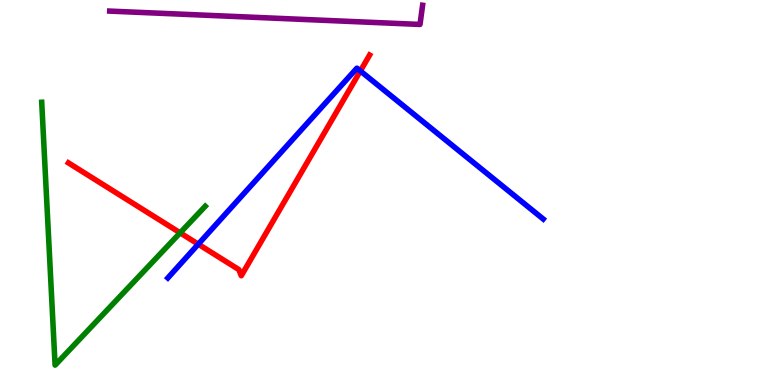[{'lines': ['blue', 'red'], 'intersections': [{'x': 2.56, 'y': 3.66}, {'x': 4.65, 'y': 8.16}]}, {'lines': ['green', 'red'], 'intersections': [{'x': 2.32, 'y': 3.95}]}, {'lines': ['purple', 'red'], 'intersections': []}, {'lines': ['blue', 'green'], 'intersections': []}, {'lines': ['blue', 'purple'], 'intersections': []}, {'lines': ['green', 'purple'], 'intersections': []}]